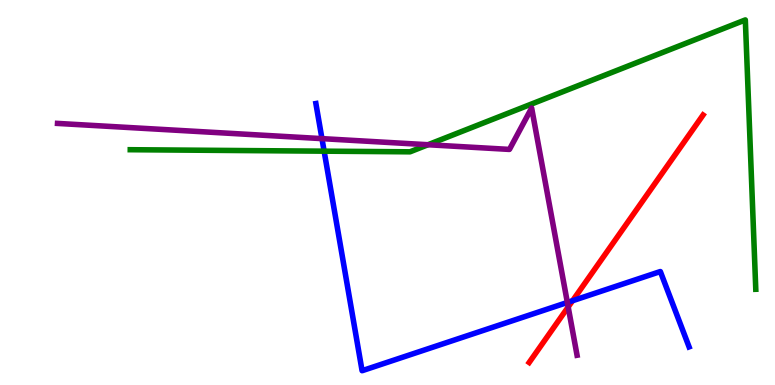[{'lines': ['blue', 'red'], 'intersections': [{'x': 7.39, 'y': 2.19}]}, {'lines': ['green', 'red'], 'intersections': []}, {'lines': ['purple', 'red'], 'intersections': [{'x': 7.33, 'y': 2.03}]}, {'lines': ['blue', 'green'], 'intersections': [{'x': 4.18, 'y': 6.07}]}, {'lines': ['blue', 'purple'], 'intersections': [{'x': 4.15, 'y': 6.4}, {'x': 7.32, 'y': 2.14}]}, {'lines': ['green', 'purple'], 'intersections': [{'x': 5.52, 'y': 6.24}]}]